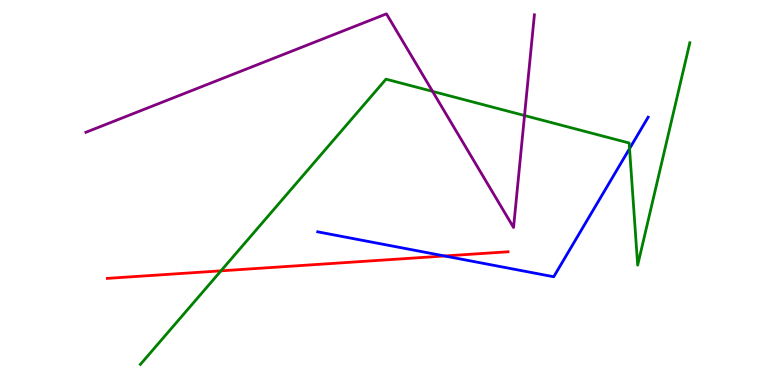[{'lines': ['blue', 'red'], 'intersections': [{'x': 5.74, 'y': 3.35}]}, {'lines': ['green', 'red'], 'intersections': [{'x': 2.85, 'y': 2.97}]}, {'lines': ['purple', 'red'], 'intersections': []}, {'lines': ['blue', 'green'], 'intersections': [{'x': 8.12, 'y': 6.14}]}, {'lines': ['blue', 'purple'], 'intersections': []}, {'lines': ['green', 'purple'], 'intersections': [{'x': 5.58, 'y': 7.63}, {'x': 6.77, 'y': 7.0}]}]